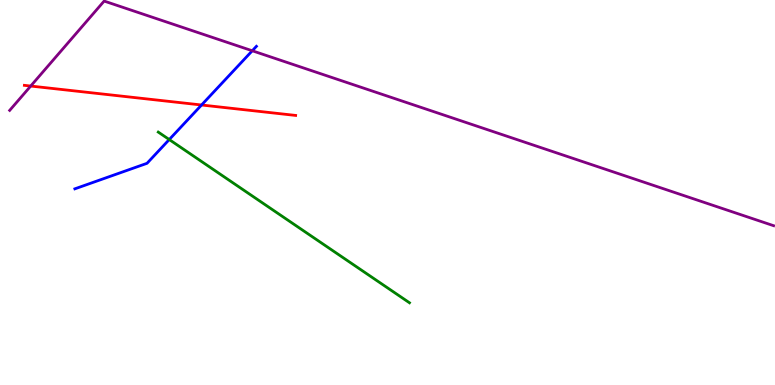[{'lines': ['blue', 'red'], 'intersections': [{'x': 2.6, 'y': 7.27}]}, {'lines': ['green', 'red'], 'intersections': []}, {'lines': ['purple', 'red'], 'intersections': [{'x': 0.396, 'y': 7.77}]}, {'lines': ['blue', 'green'], 'intersections': [{'x': 2.18, 'y': 6.38}]}, {'lines': ['blue', 'purple'], 'intersections': [{'x': 3.26, 'y': 8.68}]}, {'lines': ['green', 'purple'], 'intersections': []}]